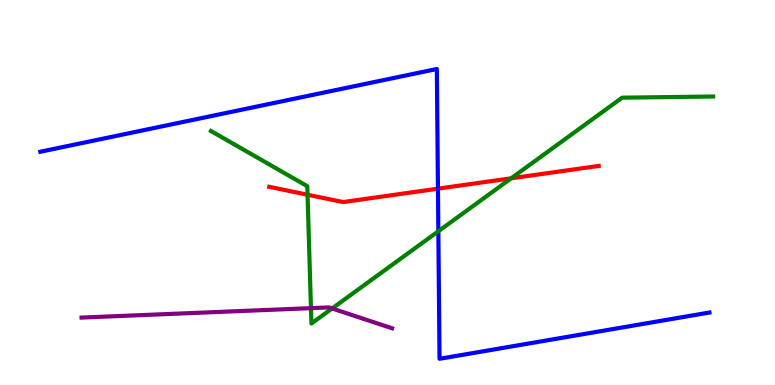[{'lines': ['blue', 'red'], 'intersections': [{'x': 5.65, 'y': 5.1}]}, {'lines': ['green', 'red'], 'intersections': [{'x': 3.97, 'y': 4.94}, {'x': 6.6, 'y': 5.37}]}, {'lines': ['purple', 'red'], 'intersections': []}, {'lines': ['blue', 'green'], 'intersections': [{'x': 5.66, 'y': 3.99}]}, {'lines': ['blue', 'purple'], 'intersections': []}, {'lines': ['green', 'purple'], 'intersections': [{'x': 4.01, 'y': 2.0}, {'x': 4.29, 'y': 1.99}]}]